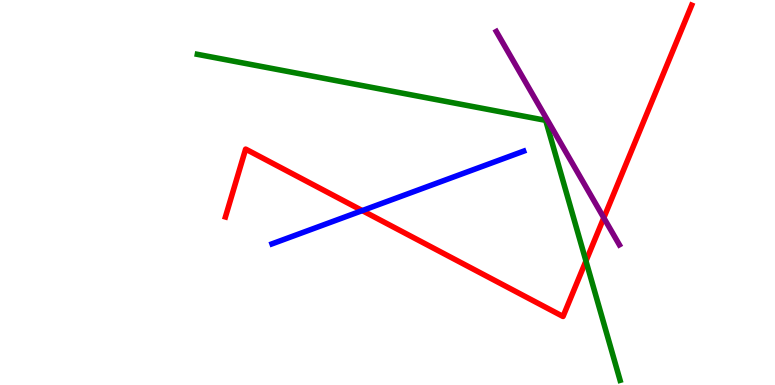[{'lines': ['blue', 'red'], 'intersections': [{'x': 4.67, 'y': 4.53}]}, {'lines': ['green', 'red'], 'intersections': [{'x': 7.56, 'y': 3.22}]}, {'lines': ['purple', 'red'], 'intersections': [{'x': 7.79, 'y': 4.34}]}, {'lines': ['blue', 'green'], 'intersections': []}, {'lines': ['blue', 'purple'], 'intersections': []}, {'lines': ['green', 'purple'], 'intersections': []}]